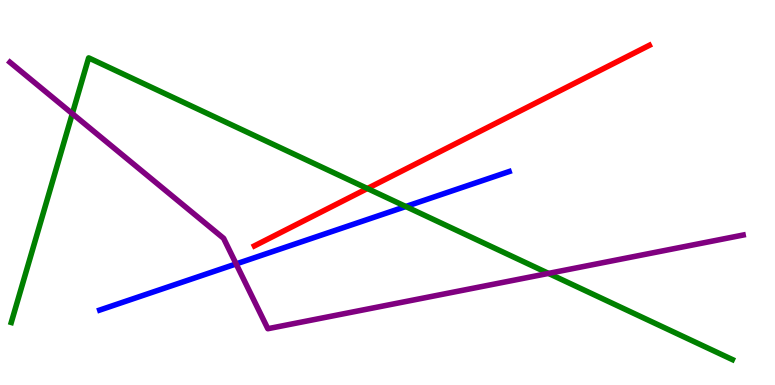[{'lines': ['blue', 'red'], 'intersections': []}, {'lines': ['green', 'red'], 'intersections': [{'x': 4.74, 'y': 5.1}]}, {'lines': ['purple', 'red'], 'intersections': []}, {'lines': ['blue', 'green'], 'intersections': [{'x': 5.24, 'y': 4.64}]}, {'lines': ['blue', 'purple'], 'intersections': [{'x': 3.05, 'y': 3.14}]}, {'lines': ['green', 'purple'], 'intersections': [{'x': 0.933, 'y': 7.05}, {'x': 7.08, 'y': 2.9}]}]